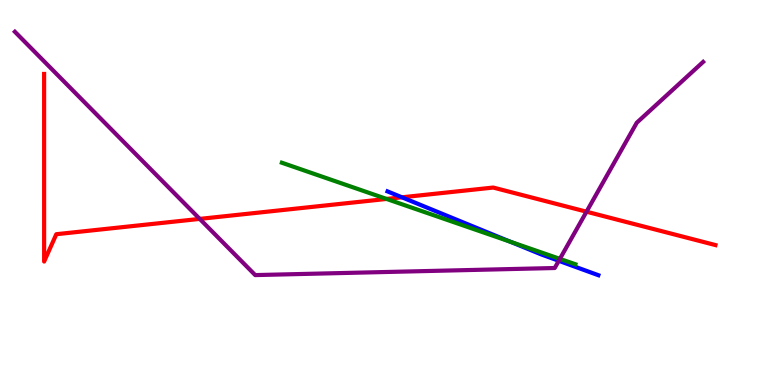[{'lines': ['blue', 'red'], 'intersections': [{'x': 5.19, 'y': 4.88}]}, {'lines': ['green', 'red'], 'intersections': [{'x': 4.99, 'y': 4.83}]}, {'lines': ['purple', 'red'], 'intersections': [{'x': 2.58, 'y': 4.31}, {'x': 7.57, 'y': 4.5}]}, {'lines': ['blue', 'green'], 'intersections': [{'x': 6.58, 'y': 3.72}]}, {'lines': ['blue', 'purple'], 'intersections': [{'x': 7.21, 'y': 3.23}]}, {'lines': ['green', 'purple'], 'intersections': [{'x': 7.22, 'y': 3.28}]}]